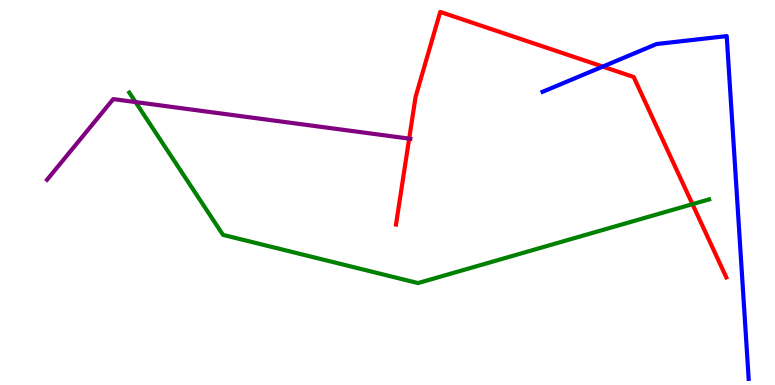[{'lines': ['blue', 'red'], 'intersections': [{'x': 7.78, 'y': 8.27}]}, {'lines': ['green', 'red'], 'intersections': [{'x': 8.94, 'y': 4.7}]}, {'lines': ['purple', 'red'], 'intersections': [{'x': 5.28, 'y': 6.4}]}, {'lines': ['blue', 'green'], 'intersections': []}, {'lines': ['blue', 'purple'], 'intersections': []}, {'lines': ['green', 'purple'], 'intersections': [{'x': 1.75, 'y': 7.35}]}]